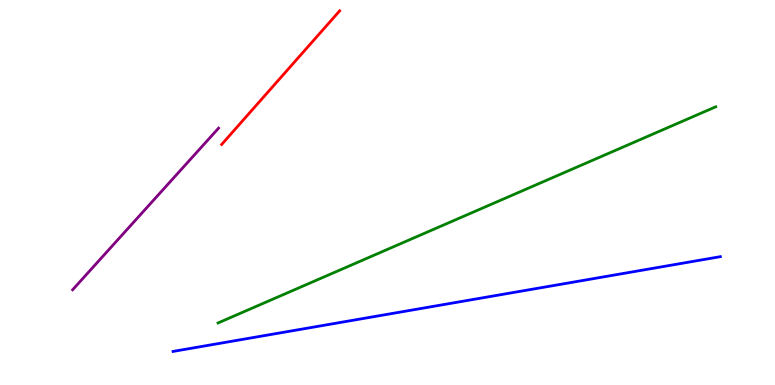[{'lines': ['blue', 'red'], 'intersections': []}, {'lines': ['green', 'red'], 'intersections': []}, {'lines': ['purple', 'red'], 'intersections': []}, {'lines': ['blue', 'green'], 'intersections': []}, {'lines': ['blue', 'purple'], 'intersections': []}, {'lines': ['green', 'purple'], 'intersections': []}]